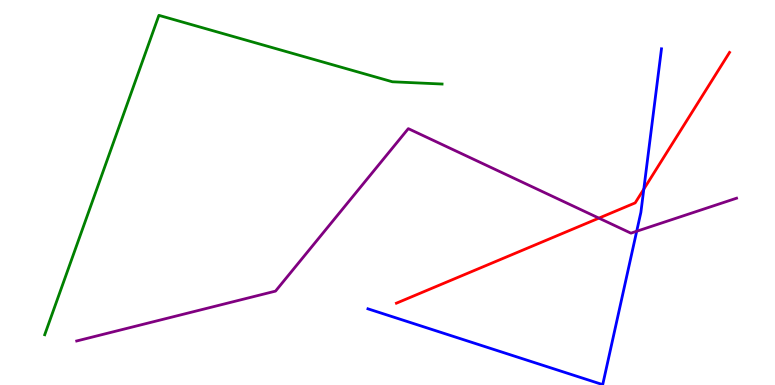[{'lines': ['blue', 'red'], 'intersections': [{'x': 8.31, 'y': 5.09}]}, {'lines': ['green', 'red'], 'intersections': []}, {'lines': ['purple', 'red'], 'intersections': [{'x': 7.73, 'y': 4.33}]}, {'lines': ['blue', 'green'], 'intersections': []}, {'lines': ['blue', 'purple'], 'intersections': [{'x': 8.22, 'y': 3.99}]}, {'lines': ['green', 'purple'], 'intersections': []}]